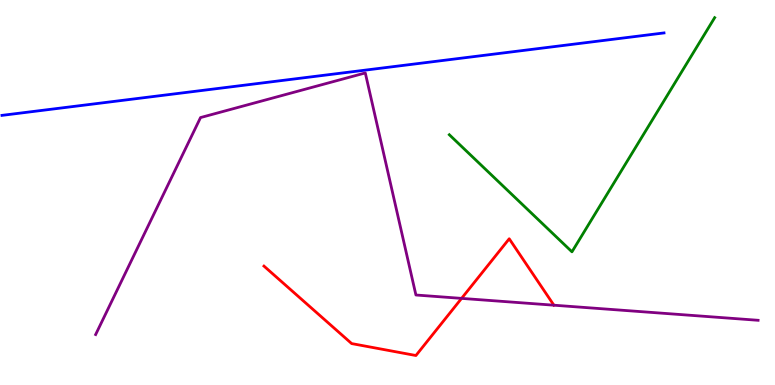[{'lines': ['blue', 'red'], 'intersections': []}, {'lines': ['green', 'red'], 'intersections': []}, {'lines': ['purple', 'red'], 'intersections': [{'x': 5.96, 'y': 2.25}]}, {'lines': ['blue', 'green'], 'intersections': []}, {'lines': ['blue', 'purple'], 'intersections': []}, {'lines': ['green', 'purple'], 'intersections': []}]